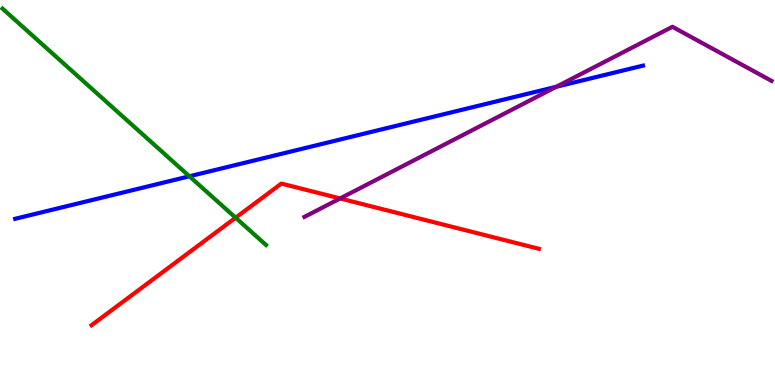[{'lines': ['blue', 'red'], 'intersections': []}, {'lines': ['green', 'red'], 'intersections': [{'x': 3.04, 'y': 4.35}]}, {'lines': ['purple', 'red'], 'intersections': [{'x': 4.39, 'y': 4.85}]}, {'lines': ['blue', 'green'], 'intersections': [{'x': 2.44, 'y': 5.42}]}, {'lines': ['blue', 'purple'], 'intersections': [{'x': 7.18, 'y': 7.75}]}, {'lines': ['green', 'purple'], 'intersections': []}]